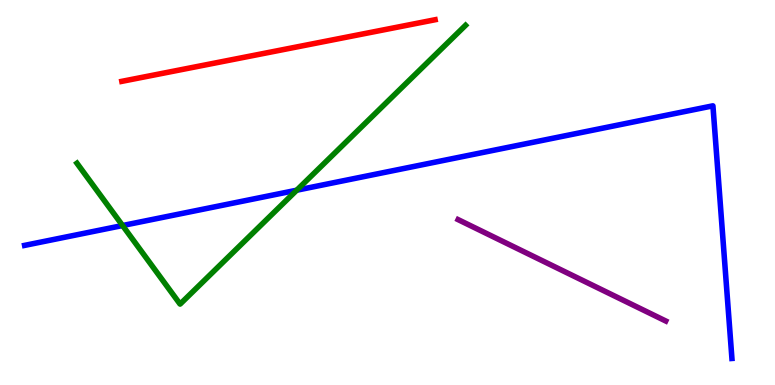[{'lines': ['blue', 'red'], 'intersections': []}, {'lines': ['green', 'red'], 'intersections': []}, {'lines': ['purple', 'red'], 'intersections': []}, {'lines': ['blue', 'green'], 'intersections': [{'x': 1.58, 'y': 4.14}, {'x': 3.83, 'y': 5.06}]}, {'lines': ['blue', 'purple'], 'intersections': []}, {'lines': ['green', 'purple'], 'intersections': []}]